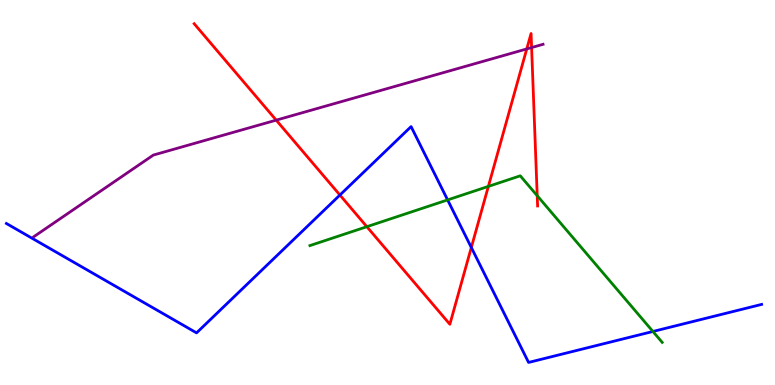[{'lines': ['blue', 'red'], 'intersections': [{'x': 4.39, 'y': 4.93}, {'x': 6.08, 'y': 3.57}]}, {'lines': ['green', 'red'], 'intersections': [{'x': 4.73, 'y': 4.11}, {'x': 6.3, 'y': 5.16}, {'x': 6.93, 'y': 4.92}]}, {'lines': ['purple', 'red'], 'intersections': [{'x': 3.56, 'y': 6.88}, {'x': 6.8, 'y': 8.73}, {'x': 6.86, 'y': 8.76}]}, {'lines': ['blue', 'green'], 'intersections': [{'x': 5.78, 'y': 4.81}, {'x': 8.42, 'y': 1.39}]}, {'lines': ['blue', 'purple'], 'intersections': []}, {'lines': ['green', 'purple'], 'intersections': []}]